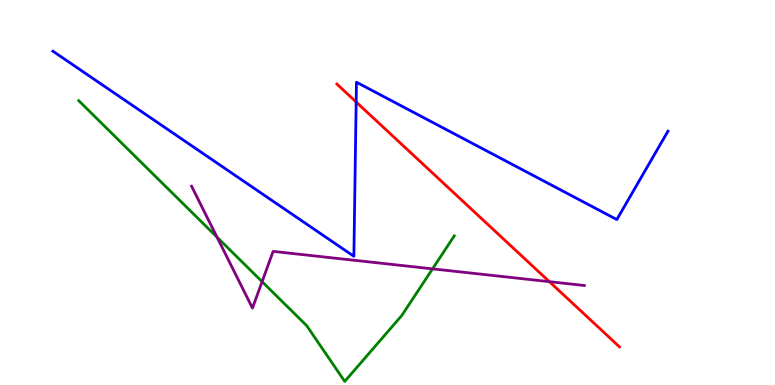[{'lines': ['blue', 'red'], 'intersections': [{'x': 4.6, 'y': 7.35}]}, {'lines': ['green', 'red'], 'intersections': []}, {'lines': ['purple', 'red'], 'intersections': [{'x': 7.09, 'y': 2.68}]}, {'lines': ['blue', 'green'], 'intersections': []}, {'lines': ['blue', 'purple'], 'intersections': []}, {'lines': ['green', 'purple'], 'intersections': [{'x': 2.8, 'y': 3.84}, {'x': 3.38, 'y': 2.68}, {'x': 5.58, 'y': 3.02}]}]